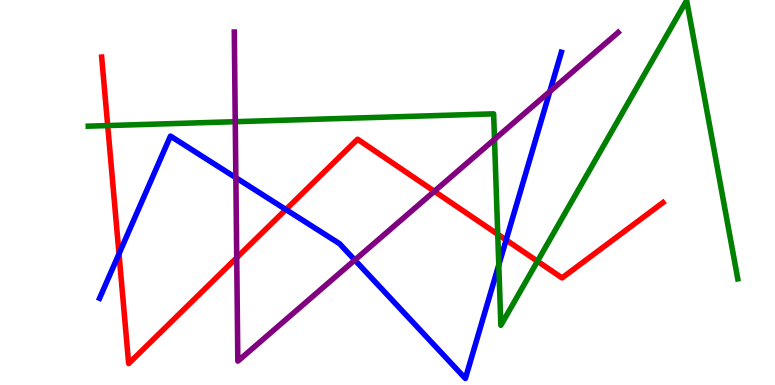[{'lines': ['blue', 'red'], 'intersections': [{'x': 1.54, 'y': 3.41}, {'x': 3.69, 'y': 4.56}, {'x': 6.53, 'y': 3.77}]}, {'lines': ['green', 'red'], 'intersections': [{'x': 1.39, 'y': 6.74}, {'x': 6.42, 'y': 3.91}, {'x': 6.94, 'y': 3.21}]}, {'lines': ['purple', 'red'], 'intersections': [{'x': 3.05, 'y': 3.31}, {'x': 5.6, 'y': 5.03}]}, {'lines': ['blue', 'green'], 'intersections': [{'x': 6.44, 'y': 3.12}]}, {'lines': ['blue', 'purple'], 'intersections': [{'x': 3.04, 'y': 5.38}, {'x': 4.58, 'y': 3.25}, {'x': 7.09, 'y': 7.62}]}, {'lines': ['green', 'purple'], 'intersections': [{'x': 3.04, 'y': 6.84}, {'x': 6.38, 'y': 6.38}]}]